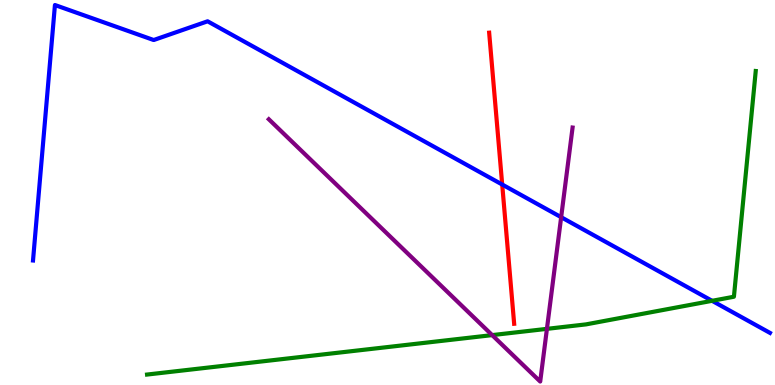[{'lines': ['blue', 'red'], 'intersections': [{'x': 6.48, 'y': 5.21}]}, {'lines': ['green', 'red'], 'intersections': []}, {'lines': ['purple', 'red'], 'intersections': []}, {'lines': ['blue', 'green'], 'intersections': [{'x': 9.19, 'y': 2.19}]}, {'lines': ['blue', 'purple'], 'intersections': [{'x': 7.24, 'y': 4.36}]}, {'lines': ['green', 'purple'], 'intersections': [{'x': 6.35, 'y': 1.3}, {'x': 7.06, 'y': 1.46}]}]